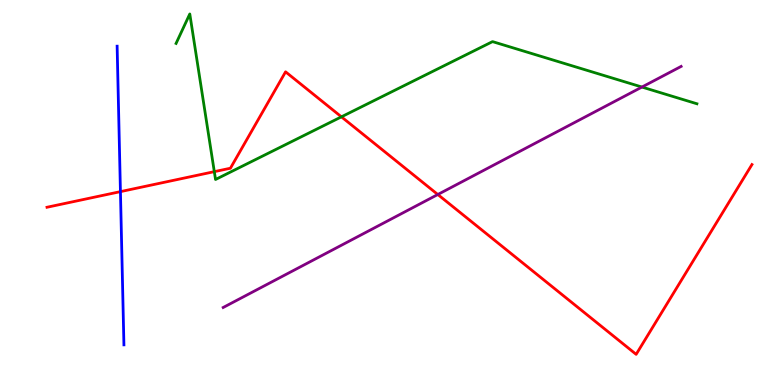[{'lines': ['blue', 'red'], 'intersections': [{'x': 1.55, 'y': 5.02}]}, {'lines': ['green', 'red'], 'intersections': [{'x': 2.77, 'y': 5.54}, {'x': 4.41, 'y': 6.97}]}, {'lines': ['purple', 'red'], 'intersections': [{'x': 5.65, 'y': 4.95}]}, {'lines': ['blue', 'green'], 'intersections': []}, {'lines': ['blue', 'purple'], 'intersections': []}, {'lines': ['green', 'purple'], 'intersections': [{'x': 8.28, 'y': 7.74}]}]